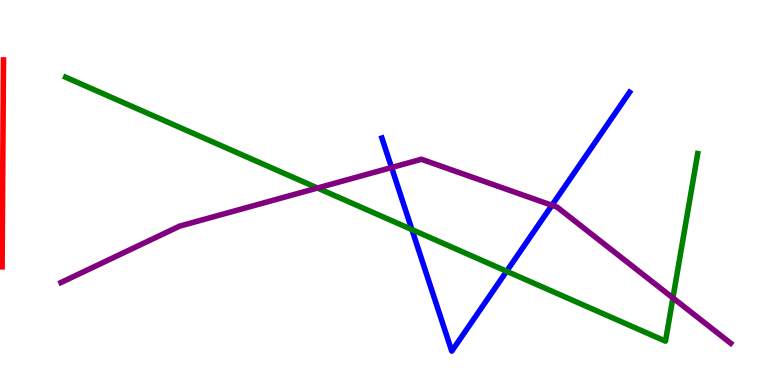[{'lines': ['blue', 'red'], 'intersections': []}, {'lines': ['green', 'red'], 'intersections': []}, {'lines': ['purple', 'red'], 'intersections': []}, {'lines': ['blue', 'green'], 'intersections': [{'x': 5.32, 'y': 4.04}, {'x': 6.54, 'y': 2.95}]}, {'lines': ['blue', 'purple'], 'intersections': [{'x': 5.05, 'y': 5.65}, {'x': 7.12, 'y': 4.67}]}, {'lines': ['green', 'purple'], 'intersections': [{'x': 4.1, 'y': 5.12}, {'x': 8.68, 'y': 2.26}]}]